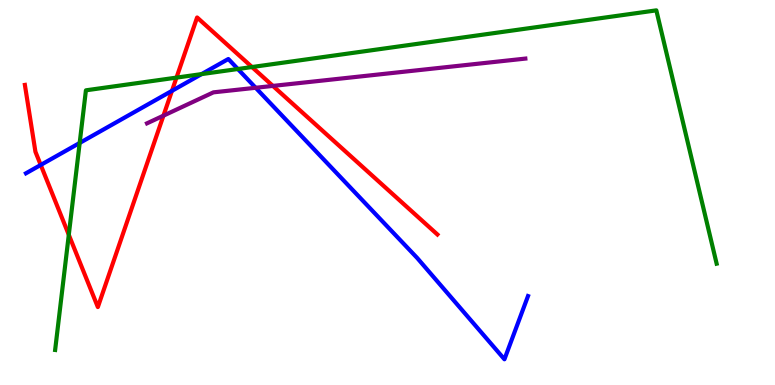[{'lines': ['blue', 'red'], 'intersections': [{'x': 0.526, 'y': 5.72}, {'x': 2.22, 'y': 7.64}]}, {'lines': ['green', 'red'], 'intersections': [{'x': 0.888, 'y': 3.9}, {'x': 2.28, 'y': 7.98}, {'x': 3.25, 'y': 8.26}]}, {'lines': ['purple', 'red'], 'intersections': [{'x': 2.11, 'y': 7.0}, {'x': 3.52, 'y': 7.77}]}, {'lines': ['blue', 'green'], 'intersections': [{'x': 1.03, 'y': 6.29}, {'x': 2.6, 'y': 8.08}, {'x': 3.07, 'y': 8.21}]}, {'lines': ['blue', 'purple'], 'intersections': [{'x': 3.3, 'y': 7.72}]}, {'lines': ['green', 'purple'], 'intersections': []}]